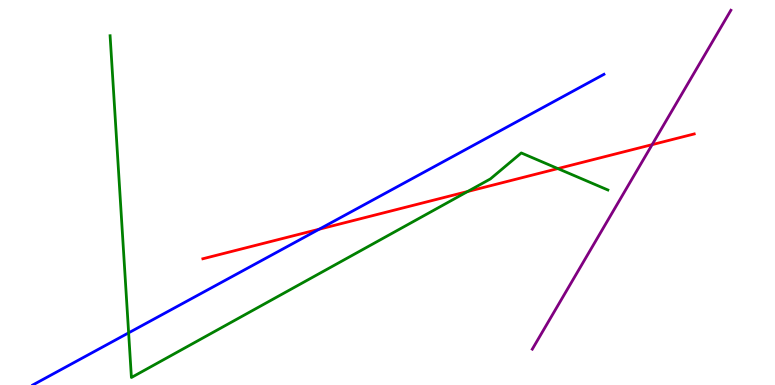[{'lines': ['blue', 'red'], 'intersections': [{'x': 4.12, 'y': 4.05}]}, {'lines': ['green', 'red'], 'intersections': [{'x': 6.03, 'y': 5.03}, {'x': 7.2, 'y': 5.62}]}, {'lines': ['purple', 'red'], 'intersections': [{'x': 8.41, 'y': 6.24}]}, {'lines': ['blue', 'green'], 'intersections': [{'x': 1.66, 'y': 1.35}]}, {'lines': ['blue', 'purple'], 'intersections': []}, {'lines': ['green', 'purple'], 'intersections': []}]